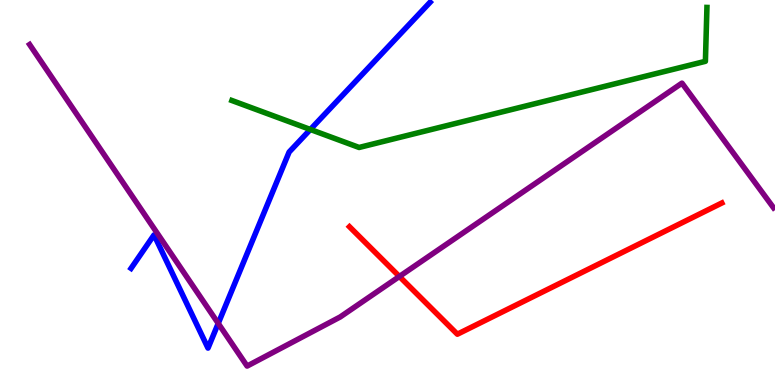[{'lines': ['blue', 'red'], 'intersections': []}, {'lines': ['green', 'red'], 'intersections': []}, {'lines': ['purple', 'red'], 'intersections': [{'x': 5.15, 'y': 2.82}]}, {'lines': ['blue', 'green'], 'intersections': [{'x': 4.0, 'y': 6.64}]}, {'lines': ['blue', 'purple'], 'intersections': [{'x': 2.82, 'y': 1.6}]}, {'lines': ['green', 'purple'], 'intersections': []}]